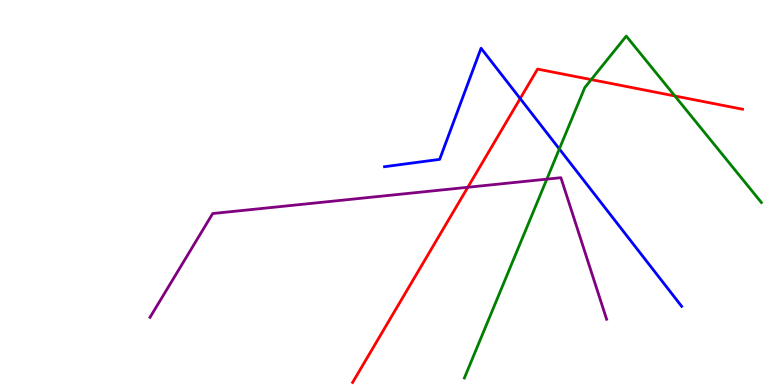[{'lines': ['blue', 'red'], 'intersections': [{'x': 6.71, 'y': 7.44}]}, {'lines': ['green', 'red'], 'intersections': [{'x': 7.63, 'y': 7.93}, {'x': 8.71, 'y': 7.51}]}, {'lines': ['purple', 'red'], 'intersections': [{'x': 6.04, 'y': 5.14}]}, {'lines': ['blue', 'green'], 'intersections': [{'x': 7.22, 'y': 6.13}]}, {'lines': ['blue', 'purple'], 'intersections': []}, {'lines': ['green', 'purple'], 'intersections': [{'x': 7.06, 'y': 5.35}]}]